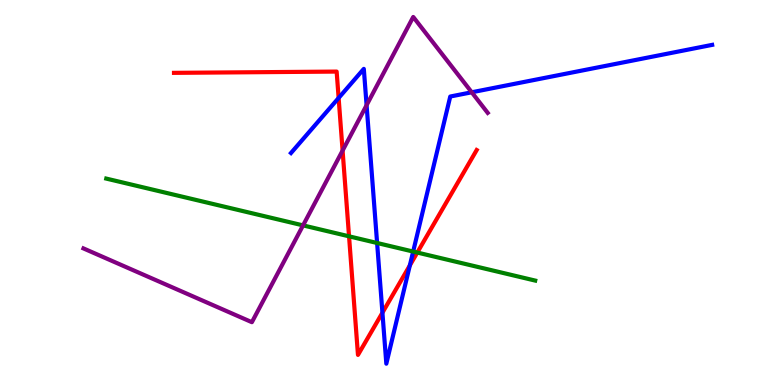[{'lines': ['blue', 'red'], 'intersections': [{'x': 4.37, 'y': 7.46}, {'x': 4.93, 'y': 1.88}, {'x': 5.29, 'y': 3.11}]}, {'lines': ['green', 'red'], 'intersections': [{'x': 4.5, 'y': 3.86}, {'x': 5.38, 'y': 3.44}]}, {'lines': ['purple', 'red'], 'intersections': [{'x': 4.42, 'y': 6.09}]}, {'lines': ['blue', 'green'], 'intersections': [{'x': 4.87, 'y': 3.69}, {'x': 5.33, 'y': 3.47}]}, {'lines': ['blue', 'purple'], 'intersections': [{'x': 4.73, 'y': 7.27}, {'x': 6.09, 'y': 7.6}]}, {'lines': ['green', 'purple'], 'intersections': [{'x': 3.91, 'y': 4.15}]}]